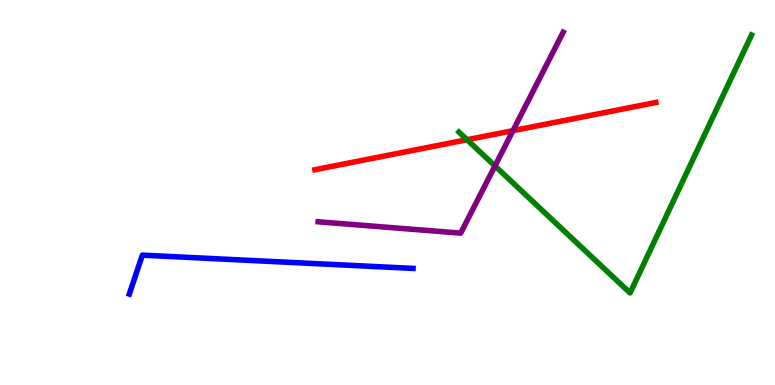[{'lines': ['blue', 'red'], 'intersections': []}, {'lines': ['green', 'red'], 'intersections': [{'x': 6.03, 'y': 6.37}]}, {'lines': ['purple', 'red'], 'intersections': [{'x': 6.62, 'y': 6.61}]}, {'lines': ['blue', 'green'], 'intersections': []}, {'lines': ['blue', 'purple'], 'intersections': []}, {'lines': ['green', 'purple'], 'intersections': [{'x': 6.39, 'y': 5.69}]}]